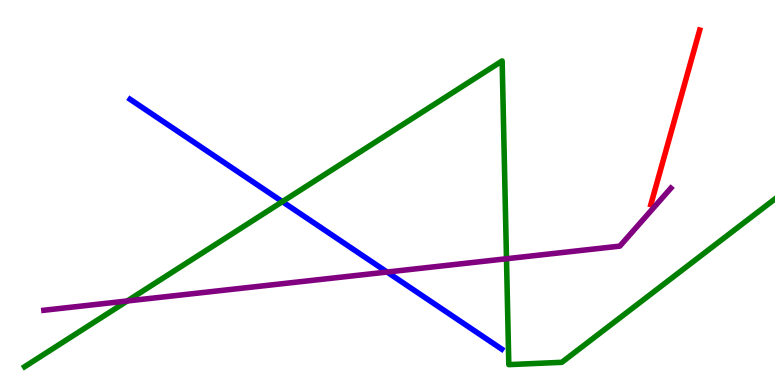[{'lines': ['blue', 'red'], 'intersections': []}, {'lines': ['green', 'red'], 'intersections': []}, {'lines': ['purple', 'red'], 'intersections': []}, {'lines': ['blue', 'green'], 'intersections': [{'x': 3.64, 'y': 4.76}]}, {'lines': ['blue', 'purple'], 'intersections': [{'x': 4.99, 'y': 2.93}]}, {'lines': ['green', 'purple'], 'intersections': [{'x': 1.64, 'y': 2.18}, {'x': 6.54, 'y': 3.28}]}]